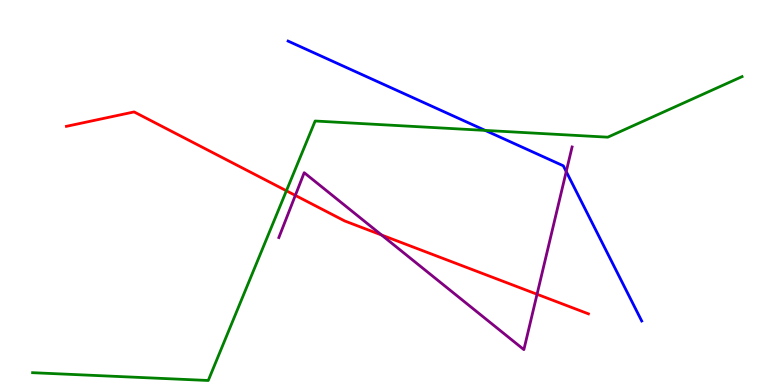[{'lines': ['blue', 'red'], 'intersections': []}, {'lines': ['green', 'red'], 'intersections': [{'x': 3.7, 'y': 5.04}]}, {'lines': ['purple', 'red'], 'intersections': [{'x': 3.81, 'y': 4.92}, {'x': 4.92, 'y': 3.9}, {'x': 6.93, 'y': 2.36}]}, {'lines': ['blue', 'green'], 'intersections': [{'x': 6.26, 'y': 6.61}]}, {'lines': ['blue', 'purple'], 'intersections': [{'x': 7.31, 'y': 5.54}]}, {'lines': ['green', 'purple'], 'intersections': []}]